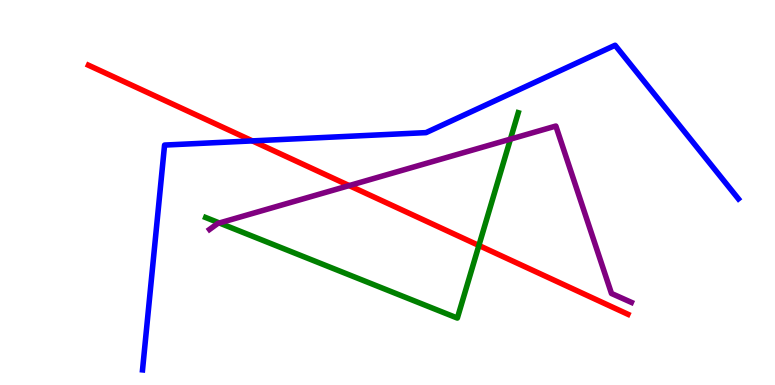[{'lines': ['blue', 'red'], 'intersections': [{'x': 3.26, 'y': 6.34}]}, {'lines': ['green', 'red'], 'intersections': [{'x': 6.18, 'y': 3.62}]}, {'lines': ['purple', 'red'], 'intersections': [{'x': 4.51, 'y': 5.18}]}, {'lines': ['blue', 'green'], 'intersections': []}, {'lines': ['blue', 'purple'], 'intersections': []}, {'lines': ['green', 'purple'], 'intersections': [{'x': 2.83, 'y': 4.21}, {'x': 6.59, 'y': 6.39}]}]